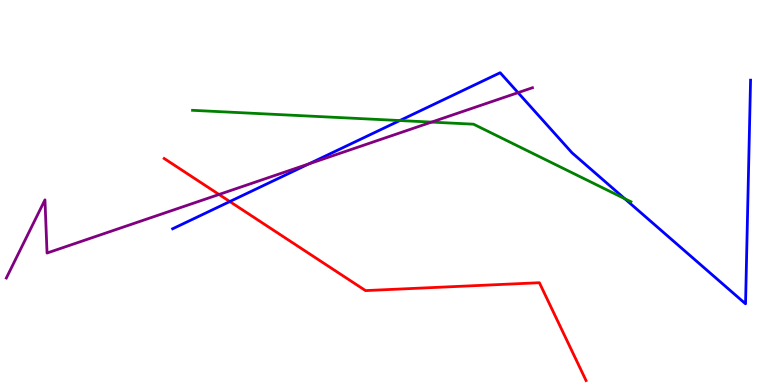[{'lines': ['blue', 'red'], 'intersections': [{'x': 2.97, 'y': 4.77}]}, {'lines': ['green', 'red'], 'intersections': []}, {'lines': ['purple', 'red'], 'intersections': [{'x': 2.83, 'y': 4.95}]}, {'lines': ['blue', 'green'], 'intersections': [{'x': 5.16, 'y': 6.87}, {'x': 8.06, 'y': 4.84}]}, {'lines': ['blue', 'purple'], 'intersections': [{'x': 3.99, 'y': 5.74}, {'x': 6.68, 'y': 7.59}]}, {'lines': ['green', 'purple'], 'intersections': [{'x': 5.57, 'y': 6.83}]}]